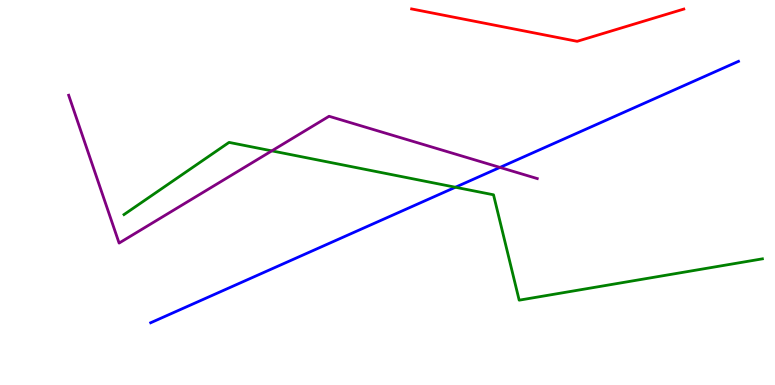[{'lines': ['blue', 'red'], 'intersections': []}, {'lines': ['green', 'red'], 'intersections': []}, {'lines': ['purple', 'red'], 'intersections': []}, {'lines': ['blue', 'green'], 'intersections': [{'x': 5.88, 'y': 5.14}]}, {'lines': ['blue', 'purple'], 'intersections': [{'x': 6.45, 'y': 5.65}]}, {'lines': ['green', 'purple'], 'intersections': [{'x': 3.51, 'y': 6.08}]}]